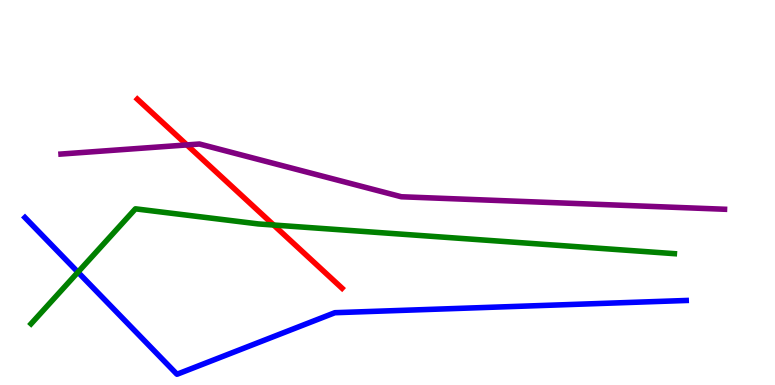[{'lines': ['blue', 'red'], 'intersections': []}, {'lines': ['green', 'red'], 'intersections': [{'x': 3.53, 'y': 4.16}]}, {'lines': ['purple', 'red'], 'intersections': [{'x': 2.41, 'y': 6.24}]}, {'lines': ['blue', 'green'], 'intersections': [{'x': 1.01, 'y': 2.93}]}, {'lines': ['blue', 'purple'], 'intersections': []}, {'lines': ['green', 'purple'], 'intersections': []}]